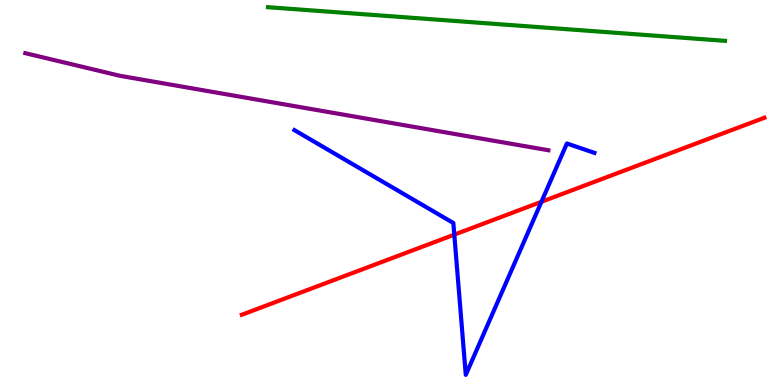[{'lines': ['blue', 'red'], 'intersections': [{'x': 5.86, 'y': 3.91}, {'x': 6.99, 'y': 4.76}]}, {'lines': ['green', 'red'], 'intersections': []}, {'lines': ['purple', 'red'], 'intersections': []}, {'lines': ['blue', 'green'], 'intersections': []}, {'lines': ['blue', 'purple'], 'intersections': []}, {'lines': ['green', 'purple'], 'intersections': []}]